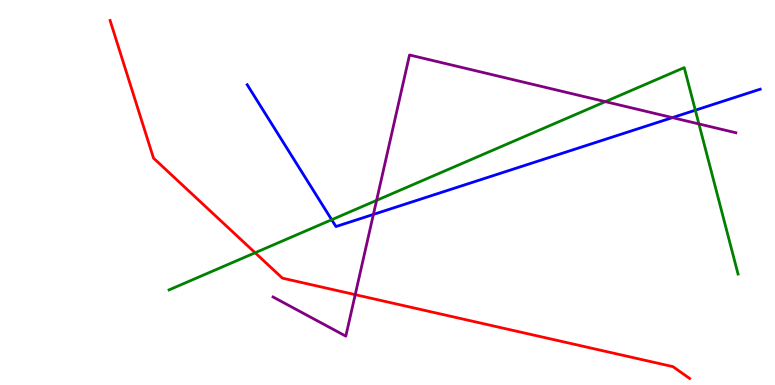[{'lines': ['blue', 'red'], 'intersections': []}, {'lines': ['green', 'red'], 'intersections': [{'x': 3.29, 'y': 3.43}]}, {'lines': ['purple', 'red'], 'intersections': [{'x': 4.58, 'y': 2.35}]}, {'lines': ['blue', 'green'], 'intersections': [{'x': 4.28, 'y': 4.29}, {'x': 8.97, 'y': 7.14}]}, {'lines': ['blue', 'purple'], 'intersections': [{'x': 4.82, 'y': 4.43}, {'x': 8.68, 'y': 6.94}]}, {'lines': ['green', 'purple'], 'intersections': [{'x': 4.86, 'y': 4.8}, {'x': 7.81, 'y': 7.36}, {'x': 9.02, 'y': 6.78}]}]